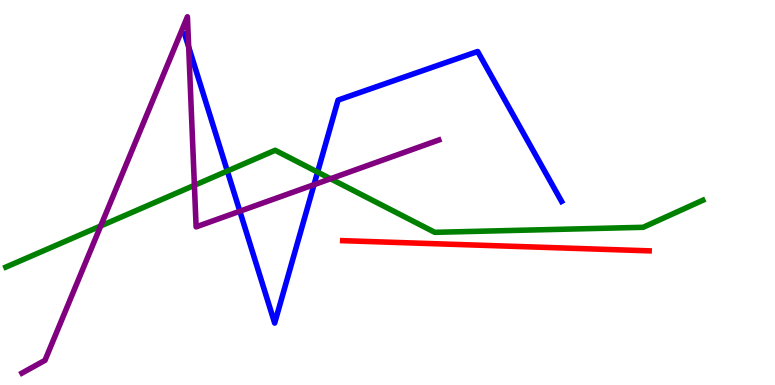[{'lines': ['blue', 'red'], 'intersections': []}, {'lines': ['green', 'red'], 'intersections': []}, {'lines': ['purple', 'red'], 'intersections': []}, {'lines': ['blue', 'green'], 'intersections': [{'x': 2.93, 'y': 5.56}, {'x': 4.1, 'y': 5.53}]}, {'lines': ['blue', 'purple'], 'intersections': [{'x': 2.43, 'y': 8.78}, {'x': 3.09, 'y': 4.51}, {'x': 4.05, 'y': 5.2}]}, {'lines': ['green', 'purple'], 'intersections': [{'x': 1.3, 'y': 4.13}, {'x': 2.51, 'y': 5.19}, {'x': 4.27, 'y': 5.36}]}]